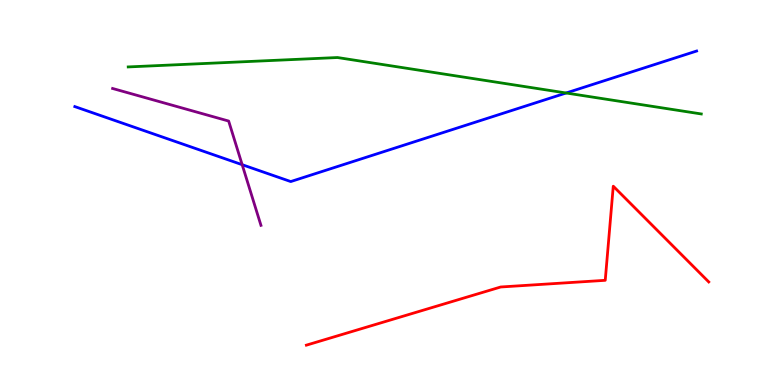[{'lines': ['blue', 'red'], 'intersections': []}, {'lines': ['green', 'red'], 'intersections': []}, {'lines': ['purple', 'red'], 'intersections': []}, {'lines': ['blue', 'green'], 'intersections': [{'x': 7.3, 'y': 7.58}]}, {'lines': ['blue', 'purple'], 'intersections': [{'x': 3.12, 'y': 5.72}]}, {'lines': ['green', 'purple'], 'intersections': []}]